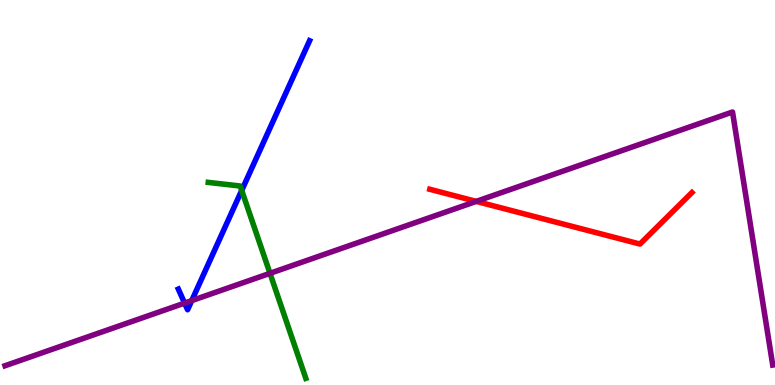[{'lines': ['blue', 'red'], 'intersections': []}, {'lines': ['green', 'red'], 'intersections': []}, {'lines': ['purple', 'red'], 'intersections': [{'x': 6.14, 'y': 4.77}]}, {'lines': ['blue', 'green'], 'intersections': [{'x': 3.12, 'y': 5.05}]}, {'lines': ['blue', 'purple'], 'intersections': [{'x': 2.38, 'y': 2.13}, {'x': 2.47, 'y': 2.19}]}, {'lines': ['green', 'purple'], 'intersections': [{'x': 3.48, 'y': 2.9}]}]